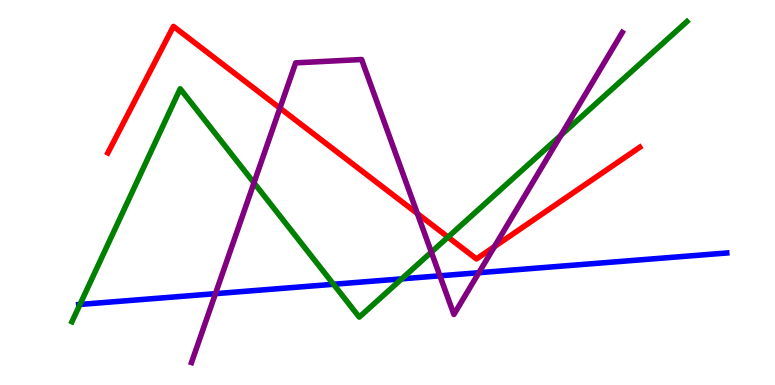[{'lines': ['blue', 'red'], 'intersections': []}, {'lines': ['green', 'red'], 'intersections': [{'x': 5.78, 'y': 3.84}]}, {'lines': ['purple', 'red'], 'intersections': [{'x': 3.61, 'y': 7.19}, {'x': 5.39, 'y': 4.45}, {'x': 6.38, 'y': 3.59}]}, {'lines': ['blue', 'green'], 'intersections': [{'x': 1.03, 'y': 2.09}, {'x': 4.3, 'y': 2.62}, {'x': 5.18, 'y': 2.76}]}, {'lines': ['blue', 'purple'], 'intersections': [{'x': 2.78, 'y': 2.37}, {'x': 5.68, 'y': 2.84}, {'x': 6.18, 'y': 2.92}]}, {'lines': ['green', 'purple'], 'intersections': [{'x': 3.28, 'y': 5.25}, {'x': 5.57, 'y': 3.45}, {'x': 7.24, 'y': 6.49}]}]